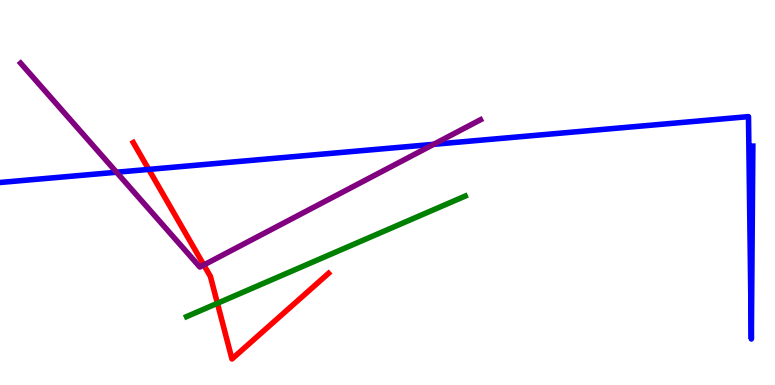[{'lines': ['blue', 'red'], 'intersections': [{'x': 1.92, 'y': 5.6}]}, {'lines': ['green', 'red'], 'intersections': [{'x': 2.81, 'y': 2.12}]}, {'lines': ['purple', 'red'], 'intersections': [{'x': 2.63, 'y': 3.12}]}, {'lines': ['blue', 'green'], 'intersections': []}, {'lines': ['blue', 'purple'], 'intersections': [{'x': 1.5, 'y': 5.53}, {'x': 5.6, 'y': 6.25}]}, {'lines': ['green', 'purple'], 'intersections': []}]